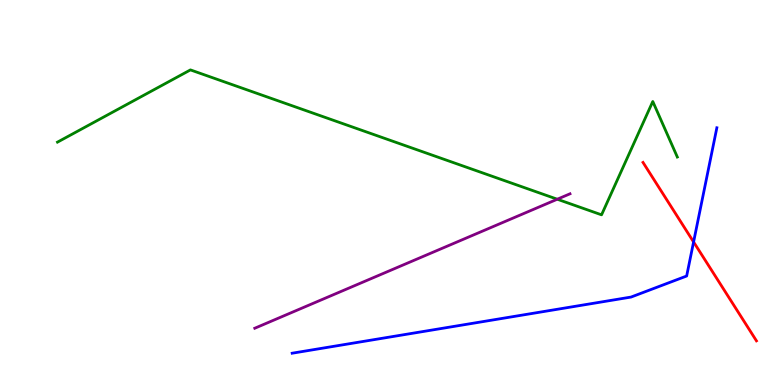[{'lines': ['blue', 'red'], 'intersections': [{'x': 8.95, 'y': 3.72}]}, {'lines': ['green', 'red'], 'intersections': []}, {'lines': ['purple', 'red'], 'intersections': []}, {'lines': ['blue', 'green'], 'intersections': []}, {'lines': ['blue', 'purple'], 'intersections': []}, {'lines': ['green', 'purple'], 'intersections': [{'x': 7.19, 'y': 4.83}]}]